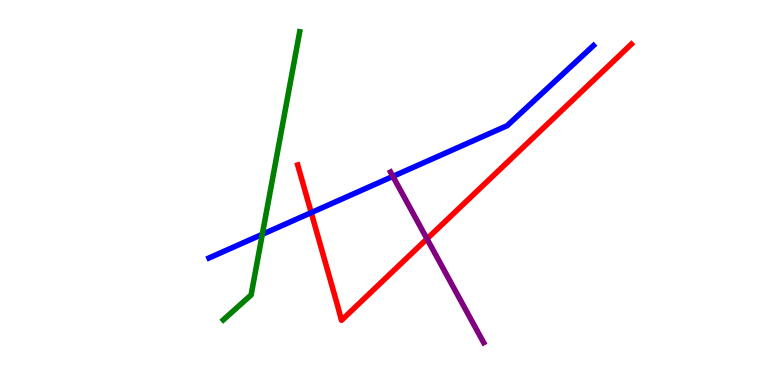[{'lines': ['blue', 'red'], 'intersections': [{'x': 4.02, 'y': 4.48}]}, {'lines': ['green', 'red'], 'intersections': []}, {'lines': ['purple', 'red'], 'intersections': [{'x': 5.51, 'y': 3.8}]}, {'lines': ['blue', 'green'], 'intersections': [{'x': 3.38, 'y': 3.91}]}, {'lines': ['blue', 'purple'], 'intersections': [{'x': 5.07, 'y': 5.42}]}, {'lines': ['green', 'purple'], 'intersections': []}]